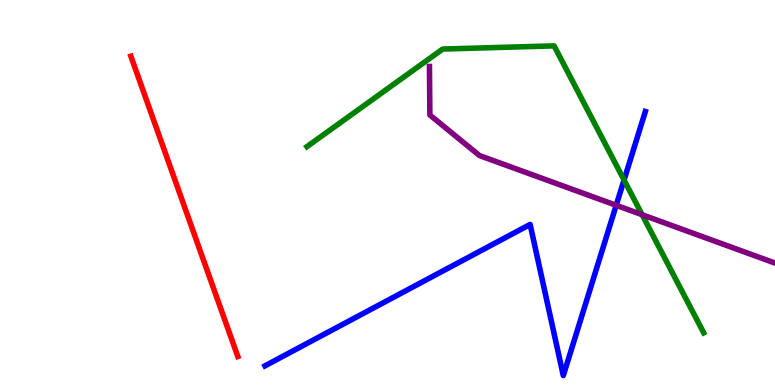[{'lines': ['blue', 'red'], 'intersections': []}, {'lines': ['green', 'red'], 'intersections': []}, {'lines': ['purple', 'red'], 'intersections': []}, {'lines': ['blue', 'green'], 'intersections': [{'x': 8.05, 'y': 5.32}]}, {'lines': ['blue', 'purple'], 'intersections': [{'x': 7.95, 'y': 4.67}]}, {'lines': ['green', 'purple'], 'intersections': [{'x': 8.29, 'y': 4.42}]}]